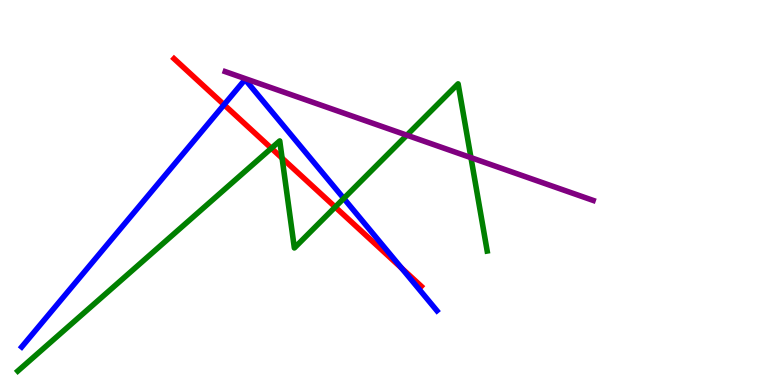[{'lines': ['blue', 'red'], 'intersections': [{'x': 2.89, 'y': 7.28}, {'x': 5.18, 'y': 3.03}]}, {'lines': ['green', 'red'], 'intersections': [{'x': 3.5, 'y': 6.15}, {'x': 3.64, 'y': 5.89}, {'x': 4.33, 'y': 4.62}]}, {'lines': ['purple', 'red'], 'intersections': []}, {'lines': ['blue', 'green'], 'intersections': [{'x': 4.44, 'y': 4.85}]}, {'lines': ['blue', 'purple'], 'intersections': []}, {'lines': ['green', 'purple'], 'intersections': [{'x': 5.25, 'y': 6.49}, {'x': 6.08, 'y': 5.91}]}]